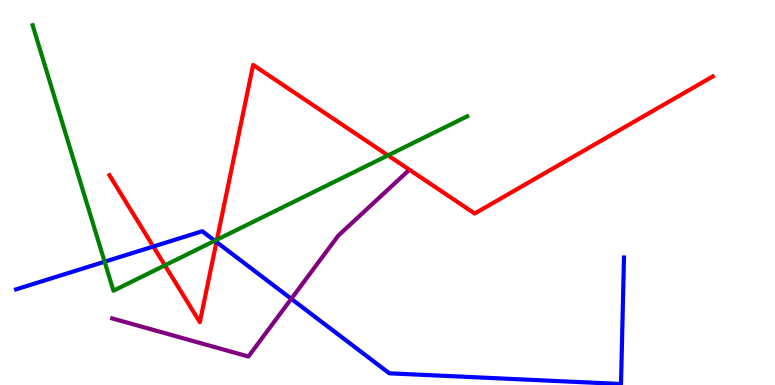[{'lines': ['blue', 'red'], 'intersections': [{'x': 1.98, 'y': 3.6}, {'x': 2.79, 'y': 3.71}]}, {'lines': ['green', 'red'], 'intersections': [{'x': 2.13, 'y': 3.11}, {'x': 2.8, 'y': 3.77}, {'x': 5.01, 'y': 5.96}]}, {'lines': ['purple', 'red'], 'intersections': []}, {'lines': ['blue', 'green'], 'intersections': [{'x': 1.35, 'y': 3.2}, {'x': 2.77, 'y': 3.75}]}, {'lines': ['blue', 'purple'], 'intersections': [{'x': 3.76, 'y': 2.24}]}, {'lines': ['green', 'purple'], 'intersections': []}]